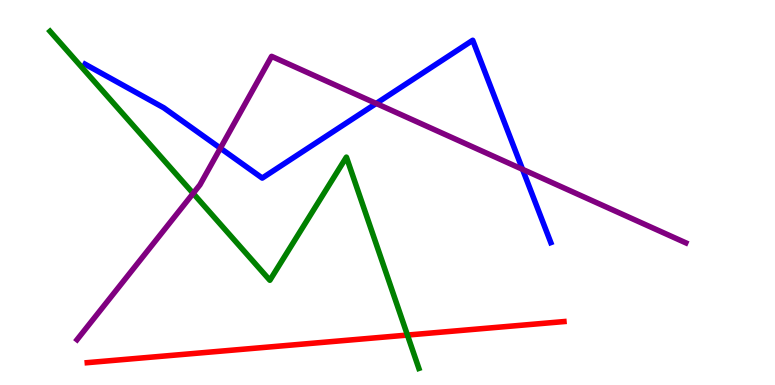[{'lines': ['blue', 'red'], 'intersections': []}, {'lines': ['green', 'red'], 'intersections': [{'x': 5.26, 'y': 1.3}]}, {'lines': ['purple', 'red'], 'intersections': []}, {'lines': ['blue', 'green'], 'intersections': []}, {'lines': ['blue', 'purple'], 'intersections': [{'x': 2.84, 'y': 6.15}, {'x': 4.85, 'y': 7.31}, {'x': 6.74, 'y': 5.6}]}, {'lines': ['green', 'purple'], 'intersections': [{'x': 2.49, 'y': 4.98}]}]